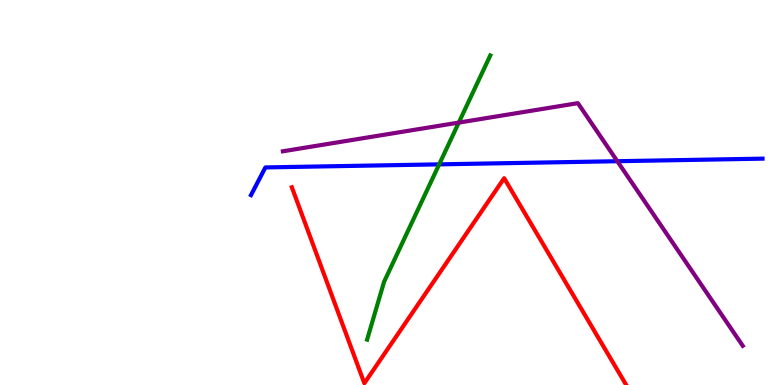[{'lines': ['blue', 'red'], 'intersections': []}, {'lines': ['green', 'red'], 'intersections': []}, {'lines': ['purple', 'red'], 'intersections': []}, {'lines': ['blue', 'green'], 'intersections': [{'x': 5.67, 'y': 5.73}]}, {'lines': ['blue', 'purple'], 'intersections': [{'x': 7.97, 'y': 5.81}]}, {'lines': ['green', 'purple'], 'intersections': [{'x': 5.92, 'y': 6.82}]}]